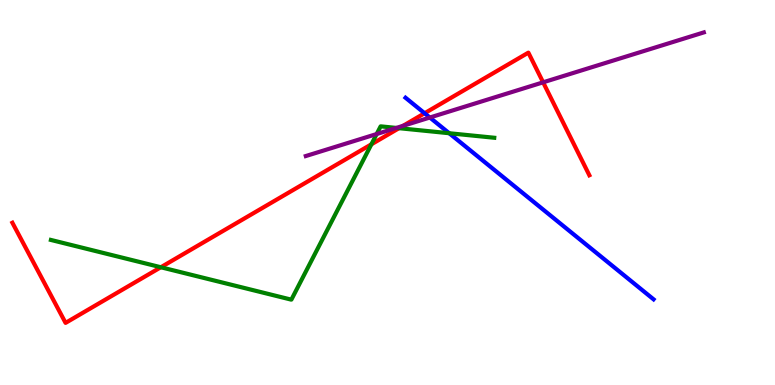[{'lines': ['blue', 'red'], 'intersections': [{'x': 5.48, 'y': 7.06}]}, {'lines': ['green', 'red'], 'intersections': [{'x': 2.08, 'y': 3.06}, {'x': 4.79, 'y': 6.25}, {'x': 5.15, 'y': 6.67}]}, {'lines': ['purple', 'red'], 'intersections': [{'x': 5.2, 'y': 6.73}, {'x': 7.01, 'y': 7.86}]}, {'lines': ['blue', 'green'], 'intersections': [{'x': 5.8, 'y': 6.54}]}, {'lines': ['blue', 'purple'], 'intersections': [{'x': 5.55, 'y': 6.95}]}, {'lines': ['green', 'purple'], 'intersections': [{'x': 4.86, 'y': 6.52}, {'x': 5.11, 'y': 6.68}]}]